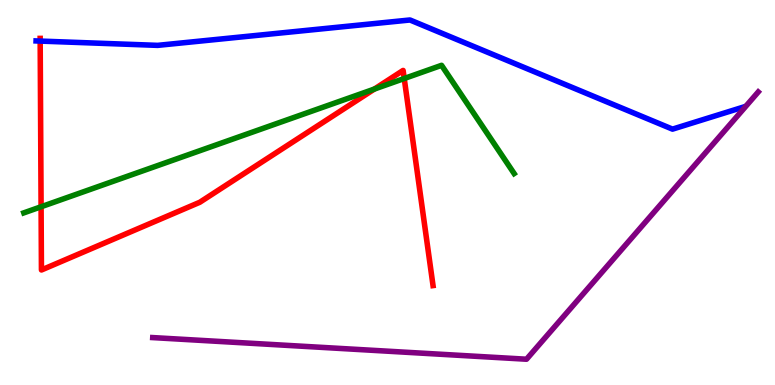[{'lines': ['blue', 'red'], 'intersections': [{'x': 0.518, 'y': 8.93}]}, {'lines': ['green', 'red'], 'intersections': [{'x': 0.53, 'y': 4.63}, {'x': 4.83, 'y': 7.69}, {'x': 5.22, 'y': 7.96}]}, {'lines': ['purple', 'red'], 'intersections': []}, {'lines': ['blue', 'green'], 'intersections': []}, {'lines': ['blue', 'purple'], 'intersections': []}, {'lines': ['green', 'purple'], 'intersections': []}]